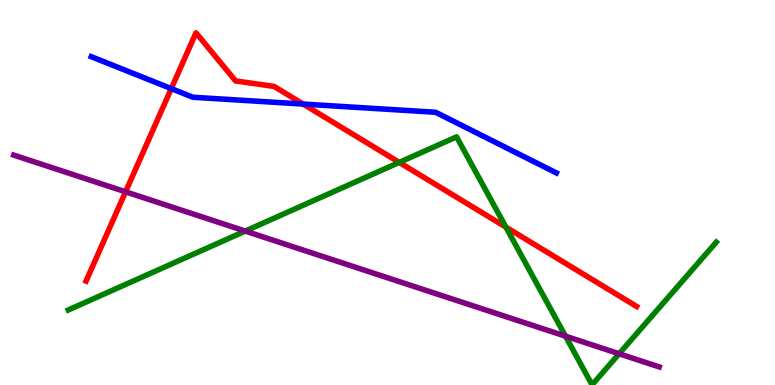[{'lines': ['blue', 'red'], 'intersections': [{'x': 2.21, 'y': 7.7}, {'x': 3.91, 'y': 7.3}]}, {'lines': ['green', 'red'], 'intersections': [{'x': 5.15, 'y': 5.78}, {'x': 6.53, 'y': 4.1}]}, {'lines': ['purple', 'red'], 'intersections': [{'x': 1.62, 'y': 5.02}]}, {'lines': ['blue', 'green'], 'intersections': []}, {'lines': ['blue', 'purple'], 'intersections': []}, {'lines': ['green', 'purple'], 'intersections': [{'x': 3.16, 'y': 4.0}, {'x': 7.3, 'y': 1.27}, {'x': 7.99, 'y': 0.812}]}]